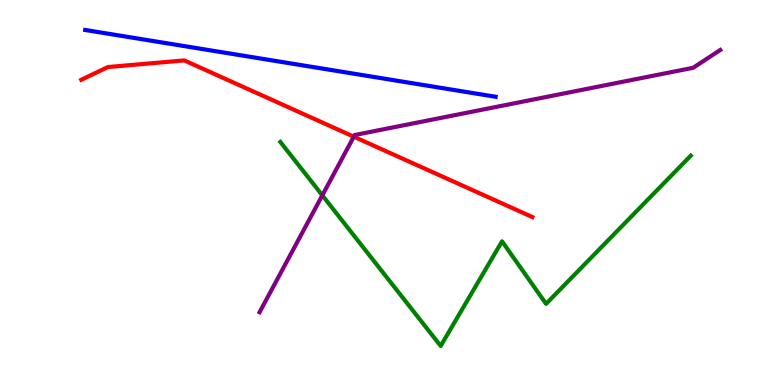[{'lines': ['blue', 'red'], 'intersections': []}, {'lines': ['green', 'red'], 'intersections': []}, {'lines': ['purple', 'red'], 'intersections': [{'x': 4.57, 'y': 6.45}]}, {'lines': ['blue', 'green'], 'intersections': []}, {'lines': ['blue', 'purple'], 'intersections': []}, {'lines': ['green', 'purple'], 'intersections': [{'x': 4.16, 'y': 4.93}]}]